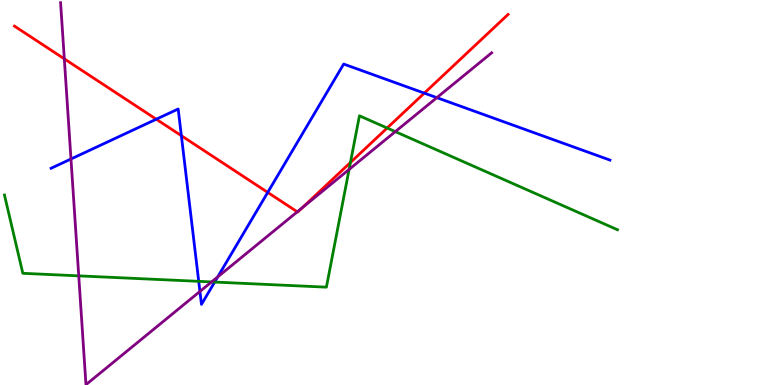[{'lines': ['blue', 'red'], 'intersections': [{'x': 2.02, 'y': 6.9}, {'x': 2.34, 'y': 6.48}, {'x': 3.45, 'y': 5.0}, {'x': 5.47, 'y': 7.58}]}, {'lines': ['green', 'red'], 'intersections': [{'x': 4.52, 'y': 5.78}, {'x': 5.0, 'y': 6.67}]}, {'lines': ['purple', 'red'], 'intersections': [{'x': 0.83, 'y': 8.47}, {'x': 3.84, 'y': 4.5}, {'x': 3.9, 'y': 4.61}]}, {'lines': ['blue', 'green'], 'intersections': [{'x': 2.56, 'y': 2.69}, {'x': 2.77, 'y': 2.67}]}, {'lines': ['blue', 'purple'], 'intersections': [{'x': 0.916, 'y': 5.87}, {'x': 2.58, 'y': 2.43}, {'x': 2.81, 'y': 2.81}, {'x': 5.64, 'y': 7.46}]}, {'lines': ['green', 'purple'], 'intersections': [{'x': 1.02, 'y': 2.83}, {'x': 2.73, 'y': 2.68}, {'x': 4.5, 'y': 5.6}, {'x': 5.1, 'y': 6.58}]}]